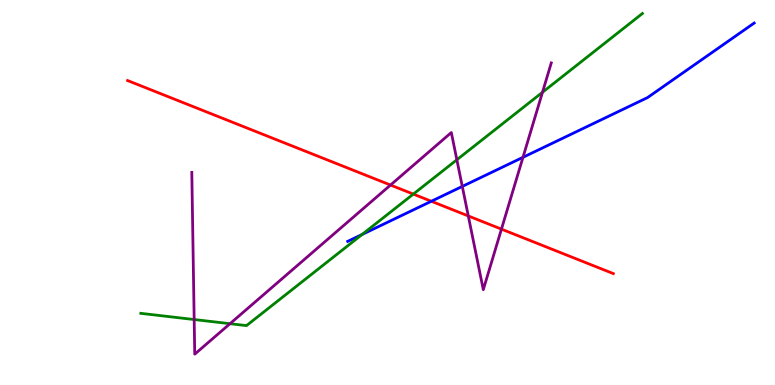[{'lines': ['blue', 'red'], 'intersections': [{'x': 5.57, 'y': 4.77}]}, {'lines': ['green', 'red'], 'intersections': [{'x': 5.33, 'y': 4.96}]}, {'lines': ['purple', 'red'], 'intersections': [{'x': 5.04, 'y': 5.19}, {'x': 6.04, 'y': 4.39}, {'x': 6.47, 'y': 4.05}]}, {'lines': ['blue', 'green'], 'intersections': [{'x': 4.67, 'y': 3.91}]}, {'lines': ['blue', 'purple'], 'intersections': [{'x': 5.96, 'y': 5.16}, {'x': 6.75, 'y': 5.91}]}, {'lines': ['green', 'purple'], 'intersections': [{'x': 2.51, 'y': 1.7}, {'x': 2.97, 'y': 1.59}, {'x': 5.9, 'y': 5.85}, {'x': 7.0, 'y': 7.6}]}]